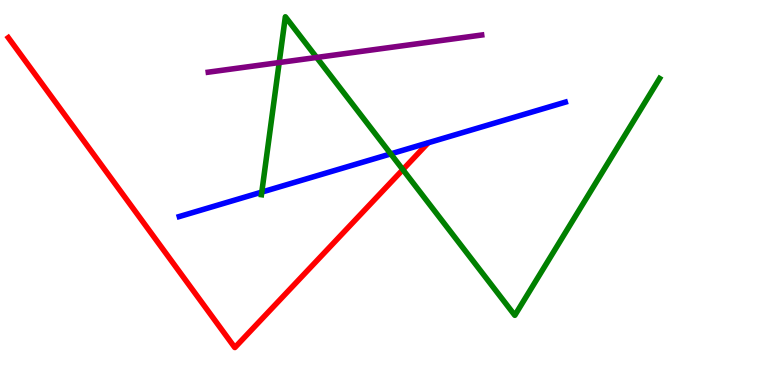[{'lines': ['blue', 'red'], 'intersections': []}, {'lines': ['green', 'red'], 'intersections': [{'x': 5.2, 'y': 5.59}]}, {'lines': ['purple', 'red'], 'intersections': []}, {'lines': ['blue', 'green'], 'intersections': [{'x': 3.38, 'y': 5.01}, {'x': 5.04, 'y': 6.0}]}, {'lines': ['blue', 'purple'], 'intersections': []}, {'lines': ['green', 'purple'], 'intersections': [{'x': 3.6, 'y': 8.38}, {'x': 4.09, 'y': 8.51}]}]